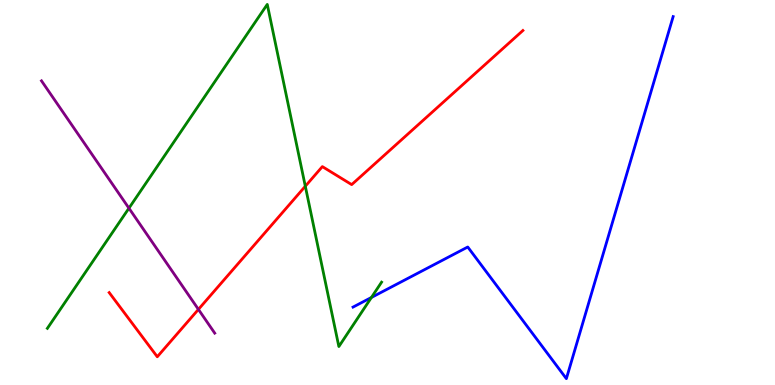[{'lines': ['blue', 'red'], 'intersections': []}, {'lines': ['green', 'red'], 'intersections': [{'x': 3.94, 'y': 5.16}]}, {'lines': ['purple', 'red'], 'intersections': [{'x': 2.56, 'y': 1.96}]}, {'lines': ['blue', 'green'], 'intersections': [{'x': 4.79, 'y': 2.27}]}, {'lines': ['blue', 'purple'], 'intersections': []}, {'lines': ['green', 'purple'], 'intersections': [{'x': 1.66, 'y': 4.59}]}]